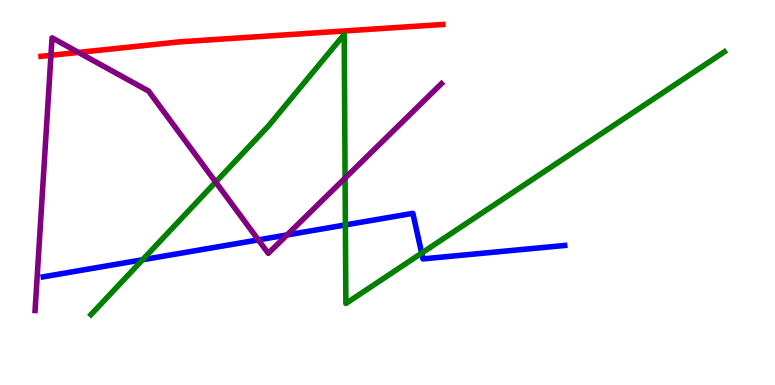[{'lines': ['blue', 'red'], 'intersections': []}, {'lines': ['green', 'red'], 'intersections': []}, {'lines': ['purple', 'red'], 'intersections': [{'x': 0.658, 'y': 8.56}, {'x': 1.01, 'y': 8.64}]}, {'lines': ['blue', 'green'], 'intersections': [{'x': 1.84, 'y': 3.25}, {'x': 4.46, 'y': 4.16}, {'x': 5.44, 'y': 3.43}]}, {'lines': ['blue', 'purple'], 'intersections': [{'x': 3.33, 'y': 3.77}, {'x': 3.7, 'y': 3.9}]}, {'lines': ['green', 'purple'], 'intersections': [{'x': 2.78, 'y': 5.27}, {'x': 4.45, 'y': 5.37}]}]